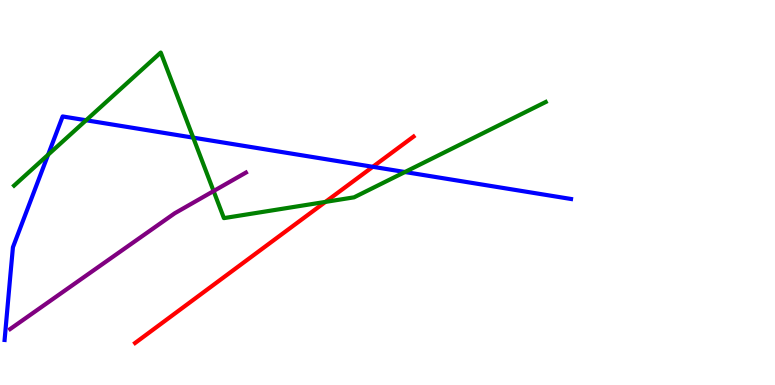[{'lines': ['blue', 'red'], 'intersections': [{'x': 4.81, 'y': 5.67}]}, {'lines': ['green', 'red'], 'intersections': [{'x': 4.2, 'y': 4.76}]}, {'lines': ['purple', 'red'], 'intersections': []}, {'lines': ['blue', 'green'], 'intersections': [{'x': 0.621, 'y': 5.98}, {'x': 1.11, 'y': 6.88}, {'x': 2.49, 'y': 6.42}, {'x': 5.23, 'y': 5.53}]}, {'lines': ['blue', 'purple'], 'intersections': []}, {'lines': ['green', 'purple'], 'intersections': [{'x': 2.76, 'y': 5.04}]}]